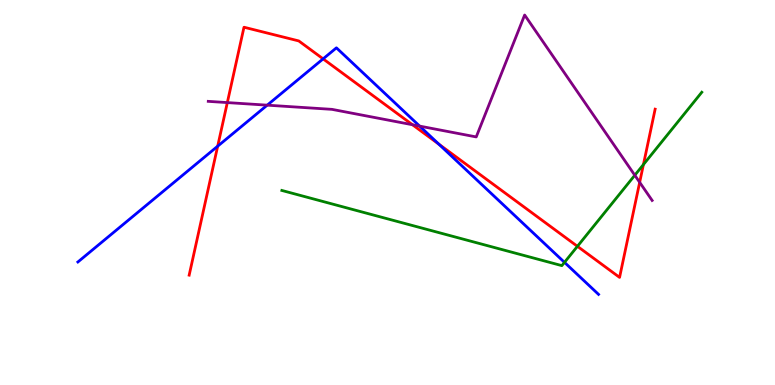[{'lines': ['blue', 'red'], 'intersections': [{'x': 2.81, 'y': 6.2}, {'x': 4.17, 'y': 8.47}, {'x': 5.66, 'y': 6.26}]}, {'lines': ['green', 'red'], 'intersections': [{'x': 7.45, 'y': 3.6}, {'x': 8.3, 'y': 5.73}]}, {'lines': ['purple', 'red'], 'intersections': [{'x': 2.93, 'y': 7.34}, {'x': 5.32, 'y': 6.76}, {'x': 8.25, 'y': 5.26}]}, {'lines': ['blue', 'green'], 'intersections': [{'x': 7.28, 'y': 3.19}]}, {'lines': ['blue', 'purple'], 'intersections': [{'x': 3.45, 'y': 7.27}, {'x': 5.41, 'y': 6.72}]}, {'lines': ['green', 'purple'], 'intersections': [{'x': 8.19, 'y': 5.45}]}]